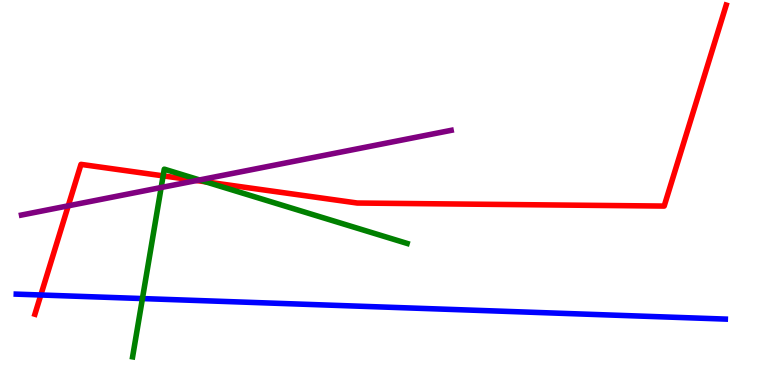[{'lines': ['blue', 'red'], 'intersections': [{'x': 0.527, 'y': 2.34}]}, {'lines': ['green', 'red'], 'intersections': [{'x': 2.1, 'y': 5.43}, {'x': 2.65, 'y': 5.28}]}, {'lines': ['purple', 'red'], 'intersections': [{'x': 0.881, 'y': 4.65}, {'x': 2.54, 'y': 5.31}]}, {'lines': ['blue', 'green'], 'intersections': [{'x': 1.84, 'y': 2.24}]}, {'lines': ['blue', 'purple'], 'intersections': []}, {'lines': ['green', 'purple'], 'intersections': [{'x': 2.08, 'y': 5.13}, {'x': 2.57, 'y': 5.33}]}]